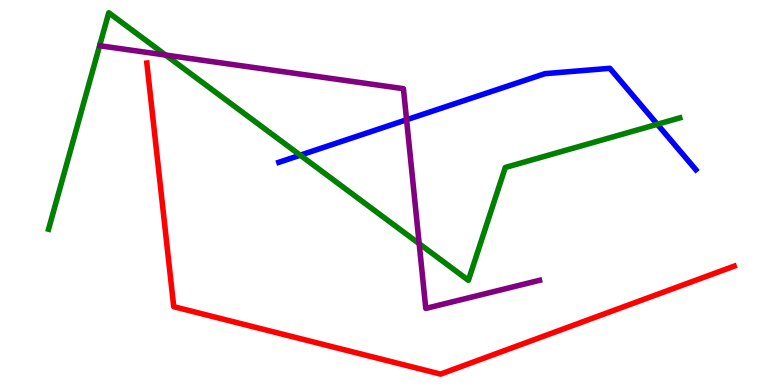[{'lines': ['blue', 'red'], 'intersections': []}, {'lines': ['green', 'red'], 'intersections': []}, {'lines': ['purple', 'red'], 'intersections': []}, {'lines': ['blue', 'green'], 'intersections': [{'x': 3.87, 'y': 5.97}, {'x': 8.48, 'y': 6.77}]}, {'lines': ['blue', 'purple'], 'intersections': [{'x': 5.25, 'y': 6.89}]}, {'lines': ['green', 'purple'], 'intersections': [{'x': 2.14, 'y': 8.57}, {'x': 5.41, 'y': 3.67}]}]